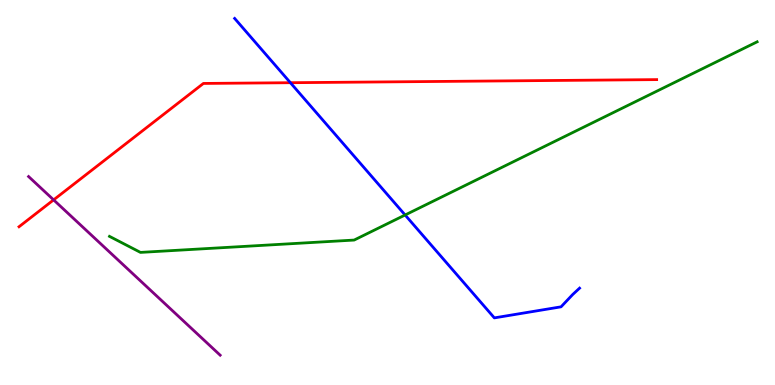[{'lines': ['blue', 'red'], 'intersections': [{'x': 3.75, 'y': 7.85}]}, {'lines': ['green', 'red'], 'intersections': []}, {'lines': ['purple', 'red'], 'intersections': [{'x': 0.692, 'y': 4.81}]}, {'lines': ['blue', 'green'], 'intersections': [{'x': 5.23, 'y': 4.42}]}, {'lines': ['blue', 'purple'], 'intersections': []}, {'lines': ['green', 'purple'], 'intersections': []}]